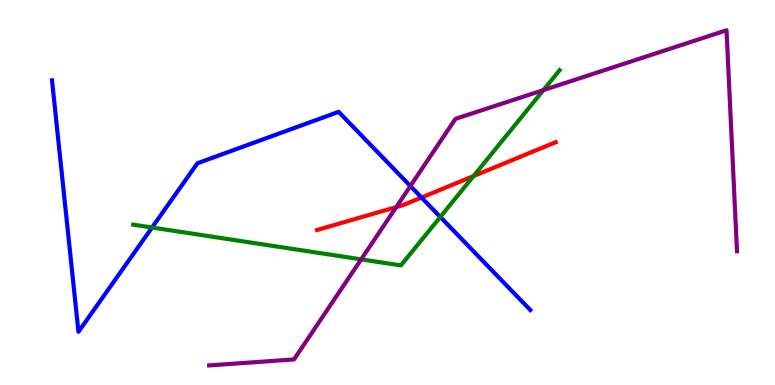[{'lines': ['blue', 'red'], 'intersections': [{'x': 5.44, 'y': 4.87}]}, {'lines': ['green', 'red'], 'intersections': [{'x': 6.11, 'y': 5.43}]}, {'lines': ['purple', 'red'], 'intersections': [{'x': 5.11, 'y': 4.62}]}, {'lines': ['blue', 'green'], 'intersections': [{'x': 1.96, 'y': 4.09}, {'x': 5.68, 'y': 4.36}]}, {'lines': ['blue', 'purple'], 'intersections': [{'x': 5.3, 'y': 5.17}]}, {'lines': ['green', 'purple'], 'intersections': [{'x': 4.66, 'y': 3.26}, {'x': 7.01, 'y': 7.66}]}]